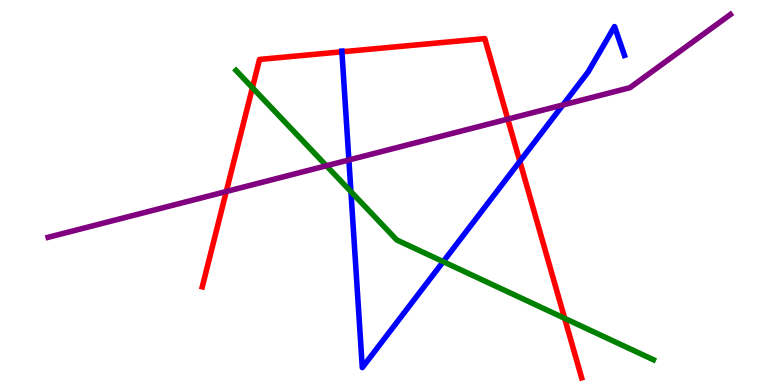[{'lines': ['blue', 'red'], 'intersections': [{'x': 4.41, 'y': 8.65}, {'x': 6.71, 'y': 5.81}]}, {'lines': ['green', 'red'], 'intersections': [{'x': 3.26, 'y': 7.72}, {'x': 7.29, 'y': 1.73}]}, {'lines': ['purple', 'red'], 'intersections': [{'x': 2.92, 'y': 5.03}, {'x': 6.55, 'y': 6.91}]}, {'lines': ['blue', 'green'], 'intersections': [{'x': 4.53, 'y': 5.02}, {'x': 5.72, 'y': 3.2}]}, {'lines': ['blue', 'purple'], 'intersections': [{'x': 4.5, 'y': 5.84}, {'x': 7.26, 'y': 7.27}]}, {'lines': ['green', 'purple'], 'intersections': [{'x': 4.21, 'y': 5.69}]}]